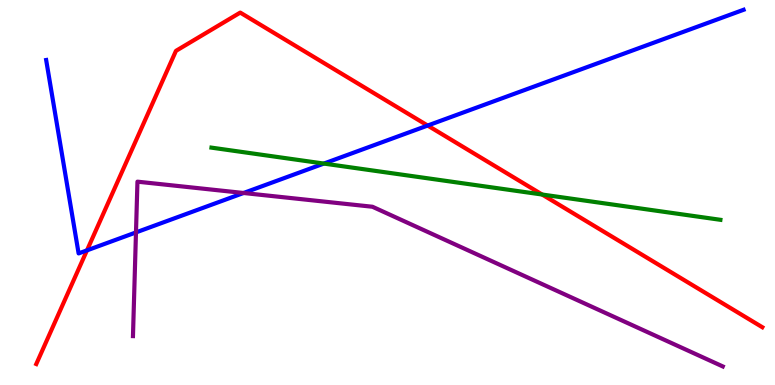[{'lines': ['blue', 'red'], 'intersections': [{'x': 1.12, 'y': 3.5}, {'x': 5.52, 'y': 6.74}]}, {'lines': ['green', 'red'], 'intersections': [{'x': 7.0, 'y': 4.95}]}, {'lines': ['purple', 'red'], 'intersections': []}, {'lines': ['blue', 'green'], 'intersections': [{'x': 4.18, 'y': 5.75}]}, {'lines': ['blue', 'purple'], 'intersections': [{'x': 1.75, 'y': 3.96}, {'x': 3.14, 'y': 4.99}]}, {'lines': ['green', 'purple'], 'intersections': []}]